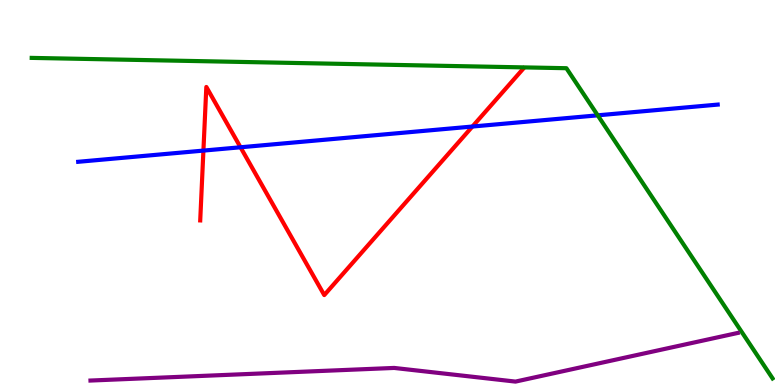[{'lines': ['blue', 'red'], 'intersections': [{'x': 2.62, 'y': 6.09}, {'x': 3.1, 'y': 6.17}, {'x': 6.1, 'y': 6.71}]}, {'lines': ['green', 'red'], 'intersections': []}, {'lines': ['purple', 'red'], 'intersections': []}, {'lines': ['blue', 'green'], 'intersections': [{'x': 7.71, 'y': 7.0}]}, {'lines': ['blue', 'purple'], 'intersections': []}, {'lines': ['green', 'purple'], 'intersections': []}]